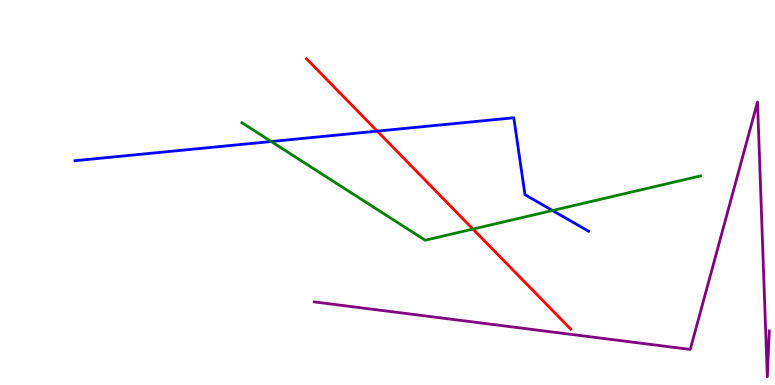[{'lines': ['blue', 'red'], 'intersections': [{'x': 4.87, 'y': 6.59}]}, {'lines': ['green', 'red'], 'intersections': [{'x': 6.1, 'y': 4.05}]}, {'lines': ['purple', 'red'], 'intersections': []}, {'lines': ['blue', 'green'], 'intersections': [{'x': 3.5, 'y': 6.32}, {'x': 7.13, 'y': 4.53}]}, {'lines': ['blue', 'purple'], 'intersections': []}, {'lines': ['green', 'purple'], 'intersections': []}]